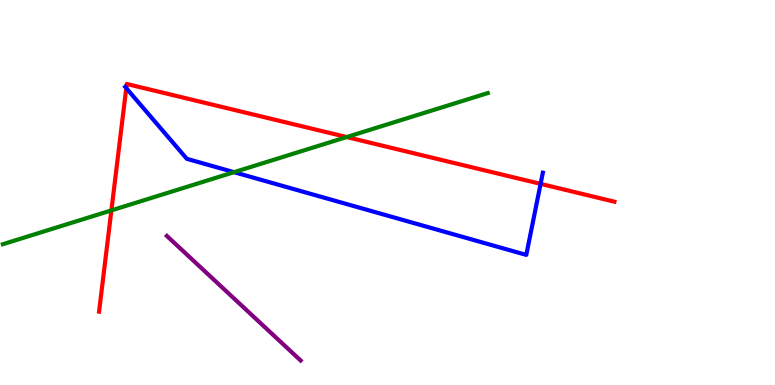[{'lines': ['blue', 'red'], 'intersections': [{'x': 1.63, 'y': 7.71}, {'x': 6.98, 'y': 5.22}]}, {'lines': ['green', 'red'], 'intersections': [{'x': 1.44, 'y': 4.54}, {'x': 4.47, 'y': 6.44}]}, {'lines': ['purple', 'red'], 'intersections': []}, {'lines': ['blue', 'green'], 'intersections': [{'x': 3.02, 'y': 5.53}]}, {'lines': ['blue', 'purple'], 'intersections': []}, {'lines': ['green', 'purple'], 'intersections': []}]